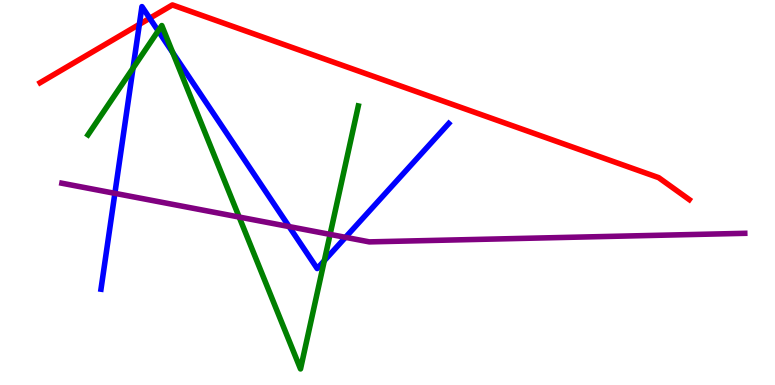[{'lines': ['blue', 'red'], 'intersections': [{'x': 1.8, 'y': 9.37}, {'x': 1.93, 'y': 9.53}]}, {'lines': ['green', 'red'], 'intersections': []}, {'lines': ['purple', 'red'], 'intersections': []}, {'lines': ['blue', 'green'], 'intersections': [{'x': 1.72, 'y': 8.23}, {'x': 2.04, 'y': 9.2}, {'x': 2.23, 'y': 8.63}, {'x': 4.18, 'y': 3.23}]}, {'lines': ['blue', 'purple'], 'intersections': [{'x': 1.48, 'y': 4.98}, {'x': 3.73, 'y': 4.11}, {'x': 4.46, 'y': 3.84}]}, {'lines': ['green', 'purple'], 'intersections': [{'x': 3.09, 'y': 4.36}, {'x': 4.26, 'y': 3.91}]}]